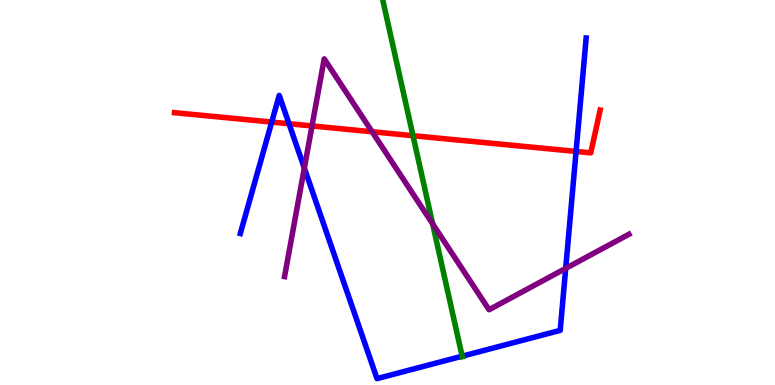[{'lines': ['blue', 'red'], 'intersections': [{'x': 3.51, 'y': 6.83}, {'x': 3.73, 'y': 6.79}, {'x': 7.43, 'y': 6.07}]}, {'lines': ['green', 'red'], 'intersections': [{'x': 5.33, 'y': 6.48}]}, {'lines': ['purple', 'red'], 'intersections': [{'x': 4.03, 'y': 6.73}, {'x': 4.8, 'y': 6.58}]}, {'lines': ['blue', 'green'], 'intersections': [{'x': 5.96, 'y': 0.748}]}, {'lines': ['blue', 'purple'], 'intersections': [{'x': 3.93, 'y': 5.63}, {'x': 7.3, 'y': 3.03}]}, {'lines': ['green', 'purple'], 'intersections': [{'x': 5.58, 'y': 4.18}]}]